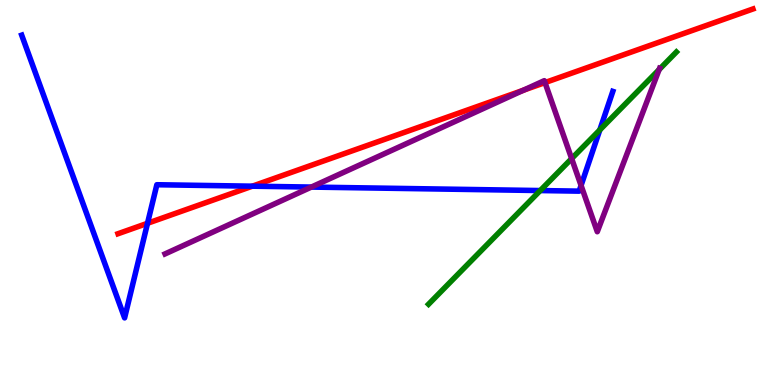[{'lines': ['blue', 'red'], 'intersections': [{'x': 1.9, 'y': 4.2}, {'x': 3.26, 'y': 5.16}]}, {'lines': ['green', 'red'], 'intersections': []}, {'lines': ['purple', 'red'], 'intersections': [{'x': 6.75, 'y': 7.66}, {'x': 7.03, 'y': 7.85}]}, {'lines': ['blue', 'green'], 'intersections': [{'x': 6.97, 'y': 5.05}, {'x': 7.74, 'y': 6.63}]}, {'lines': ['blue', 'purple'], 'intersections': [{'x': 4.02, 'y': 5.14}, {'x': 7.5, 'y': 5.18}]}, {'lines': ['green', 'purple'], 'intersections': [{'x': 7.38, 'y': 5.88}, {'x': 8.5, 'y': 8.19}]}]